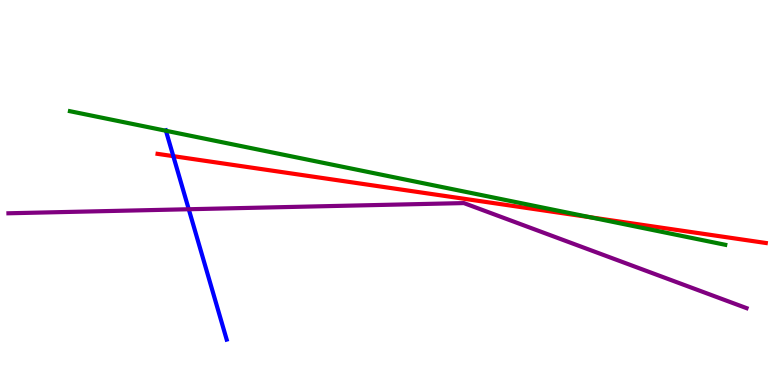[{'lines': ['blue', 'red'], 'intersections': [{'x': 2.24, 'y': 5.94}]}, {'lines': ['green', 'red'], 'intersections': [{'x': 7.61, 'y': 4.36}]}, {'lines': ['purple', 'red'], 'intersections': []}, {'lines': ['blue', 'green'], 'intersections': [{'x': 2.14, 'y': 6.6}]}, {'lines': ['blue', 'purple'], 'intersections': [{'x': 2.44, 'y': 4.57}]}, {'lines': ['green', 'purple'], 'intersections': []}]